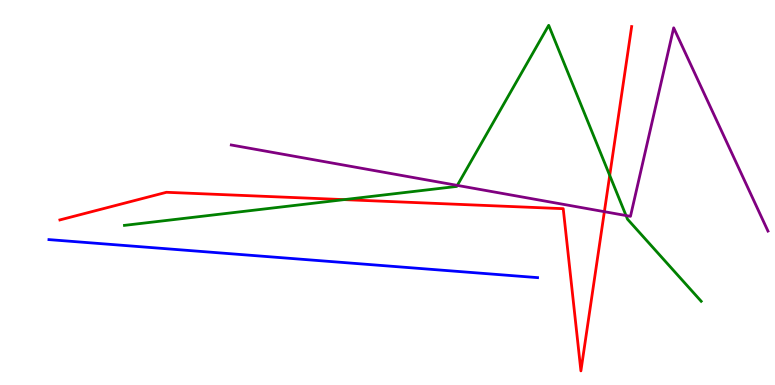[{'lines': ['blue', 'red'], 'intersections': []}, {'lines': ['green', 'red'], 'intersections': [{'x': 4.44, 'y': 4.81}, {'x': 7.87, 'y': 5.44}]}, {'lines': ['purple', 'red'], 'intersections': [{'x': 7.8, 'y': 4.5}]}, {'lines': ['blue', 'green'], 'intersections': []}, {'lines': ['blue', 'purple'], 'intersections': []}, {'lines': ['green', 'purple'], 'intersections': [{'x': 5.9, 'y': 5.18}, {'x': 8.08, 'y': 4.4}]}]